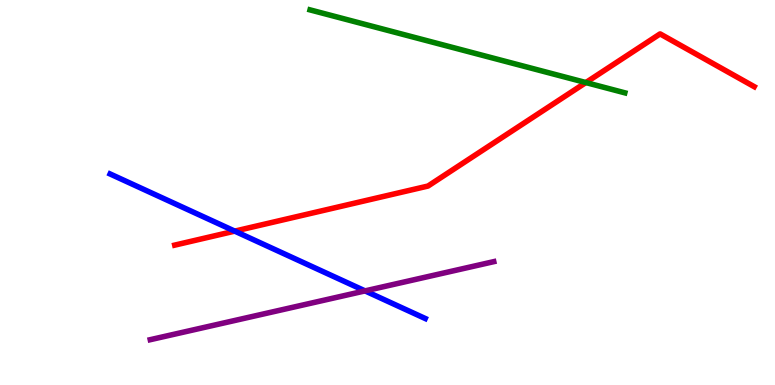[{'lines': ['blue', 'red'], 'intersections': [{'x': 3.03, 'y': 4.0}]}, {'lines': ['green', 'red'], 'intersections': [{'x': 7.56, 'y': 7.86}]}, {'lines': ['purple', 'red'], 'intersections': []}, {'lines': ['blue', 'green'], 'intersections': []}, {'lines': ['blue', 'purple'], 'intersections': [{'x': 4.71, 'y': 2.44}]}, {'lines': ['green', 'purple'], 'intersections': []}]